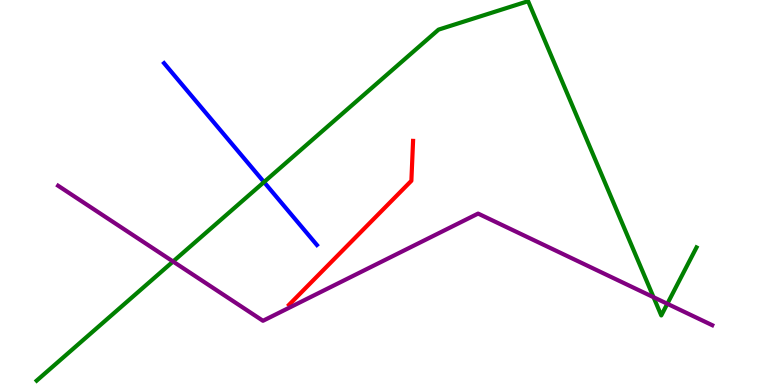[{'lines': ['blue', 'red'], 'intersections': []}, {'lines': ['green', 'red'], 'intersections': []}, {'lines': ['purple', 'red'], 'intersections': []}, {'lines': ['blue', 'green'], 'intersections': [{'x': 3.41, 'y': 5.27}]}, {'lines': ['blue', 'purple'], 'intersections': []}, {'lines': ['green', 'purple'], 'intersections': [{'x': 2.23, 'y': 3.21}, {'x': 8.43, 'y': 2.28}, {'x': 8.61, 'y': 2.11}]}]